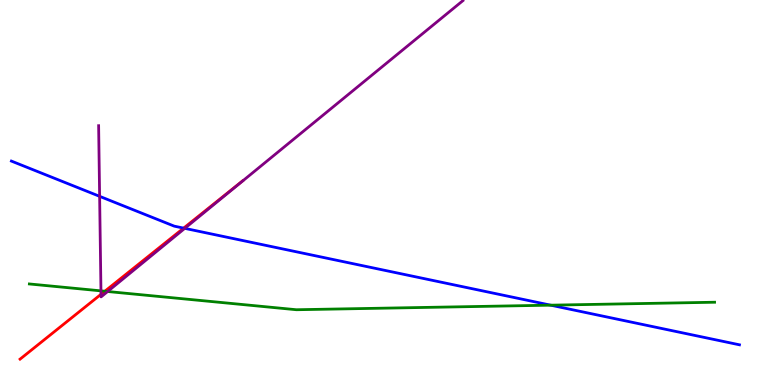[{'lines': ['blue', 'red'], 'intersections': [{'x': 2.37, 'y': 4.07}]}, {'lines': ['green', 'red'], 'intersections': [{'x': 1.35, 'y': 2.44}]}, {'lines': ['purple', 'red'], 'intersections': [{'x': 1.3, 'y': 2.36}]}, {'lines': ['blue', 'green'], 'intersections': [{'x': 7.11, 'y': 2.07}]}, {'lines': ['blue', 'purple'], 'intersections': [{'x': 1.29, 'y': 4.9}, {'x': 2.38, 'y': 4.07}]}, {'lines': ['green', 'purple'], 'intersections': [{'x': 1.3, 'y': 2.45}, {'x': 1.39, 'y': 2.43}]}]